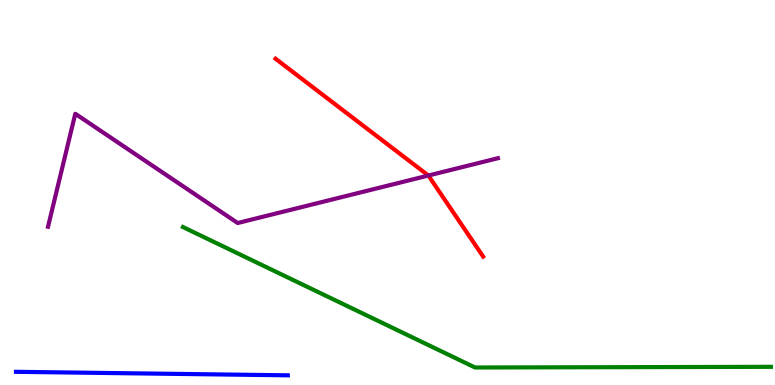[{'lines': ['blue', 'red'], 'intersections': []}, {'lines': ['green', 'red'], 'intersections': []}, {'lines': ['purple', 'red'], 'intersections': [{'x': 5.53, 'y': 5.44}]}, {'lines': ['blue', 'green'], 'intersections': []}, {'lines': ['blue', 'purple'], 'intersections': []}, {'lines': ['green', 'purple'], 'intersections': []}]